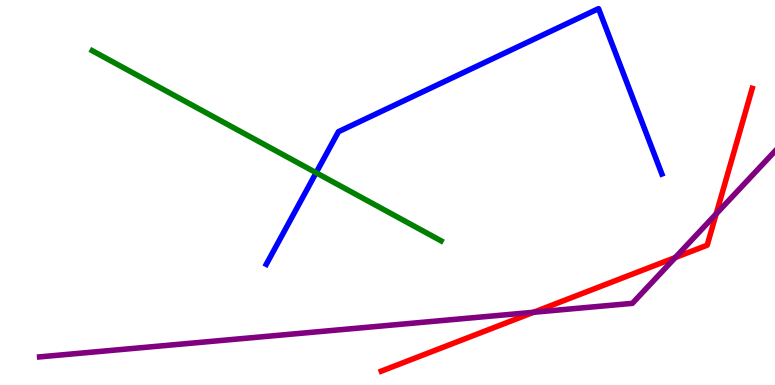[{'lines': ['blue', 'red'], 'intersections': []}, {'lines': ['green', 'red'], 'intersections': []}, {'lines': ['purple', 'red'], 'intersections': [{'x': 6.89, 'y': 1.89}, {'x': 8.71, 'y': 3.31}, {'x': 9.24, 'y': 4.44}]}, {'lines': ['blue', 'green'], 'intersections': [{'x': 4.08, 'y': 5.51}]}, {'lines': ['blue', 'purple'], 'intersections': []}, {'lines': ['green', 'purple'], 'intersections': []}]